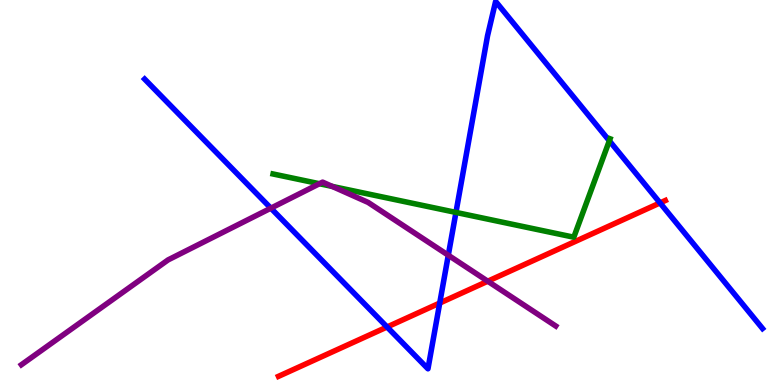[{'lines': ['blue', 'red'], 'intersections': [{'x': 4.99, 'y': 1.51}, {'x': 5.67, 'y': 2.13}, {'x': 8.52, 'y': 4.73}]}, {'lines': ['green', 'red'], 'intersections': []}, {'lines': ['purple', 'red'], 'intersections': [{'x': 6.29, 'y': 2.7}]}, {'lines': ['blue', 'green'], 'intersections': [{'x': 5.88, 'y': 4.48}, {'x': 7.86, 'y': 6.34}]}, {'lines': ['blue', 'purple'], 'intersections': [{'x': 3.5, 'y': 4.59}, {'x': 5.78, 'y': 3.37}]}, {'lines': ['green', 'purple'], 'intersections': [{'x': 4.12, 'y': 5.23}, {'x': 4.29, 'y': 5.16}]}]